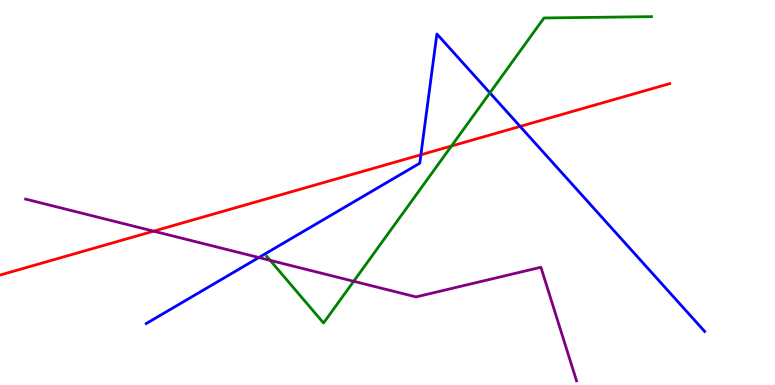[{'lines': ['blue', 'red'], 'intersections': [{'x': 5.43, 'y': 5.98}, {'x': 6.71, 'y': 6.72}]}, {'lines': ['green', 'red'], 'intersections': [{'x': 5.83, 'y': 6.21}]}, {'lines': ['purple', 'red'], 'intersections': [{'x': 1.98, 'y': 4.0}]}, {'lines': ['blue', 'green'], 'intersections': [{'x': 6.32, 'y': 7.59}]}, {'lines': ['blue', 'purple'], 'intersections': [{'x': 3.34, 'y': 3.31}]}, {'lines': ['green', 'purple'], 'intersections': [{'x': 3.49, 'y': 3.24}, {'x': 4.56, 'y': 2.69}]}]